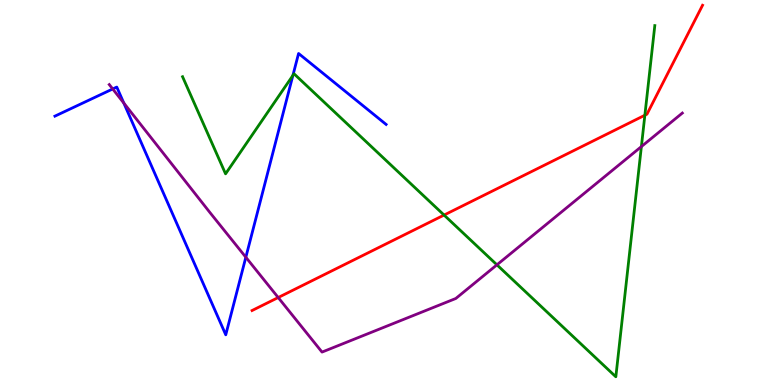[{'lines': ['blue', 'red'], 'intersections': []}, {'lines': ['green', 'red'], 'intersections': [{'x': 5.73, 'y': 4.41}, {'x': 8.32, 'y': 7.01}]}, {'lines': ['purple', 'red'], 'intersections': [{'x': 3.59, 'y': 2.27}]}, {'lines': ['blue', 'green'], 'intersections': [{'x': 3.78, 'y': 8.04}]}, {'lines': ['blue', 'purple'], 'intersections': [{'x': 1.45, 'y': 7.69}, {'x': 1.6, 'y': 7.32}, {'x': 3.17, 'y': 3.32}]}, {'lines': ['green', 'purple'], 'intersections': [{'x': 6.41, 'y': 3.12}, {'x': 8.28, 'y': 6.19}]}]